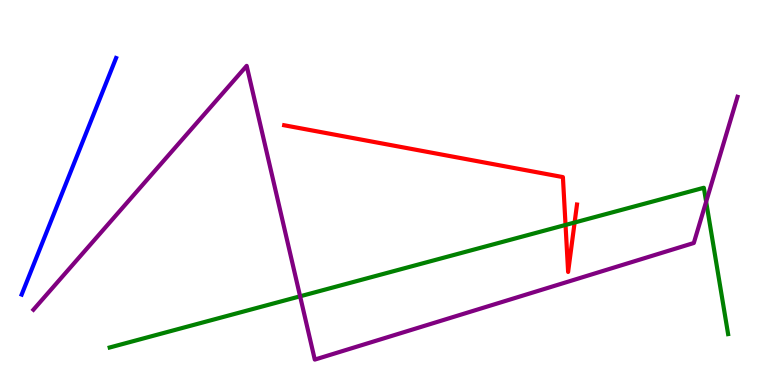[{'lines': ['blue', 'red'], 'intersections': []}, {'lines': ['green', 'red'], 'intersections': [{'x': 7.3, 'y': 4.16}, {'x': 7.41, 'y': 4.22}]}, {'lines': ['purple', 'red'], 'intersections': []}, {'lines': ['blue', 'green'], 'intersections': []}, {'lines': ['blue', 'purple'], 'intersections': []}, {'lines': ['green', 'purple'], 'intersections': [{'x': 3.87, 'y': 2.3}, {'x': 9.11, 'y': 4.76}]}]